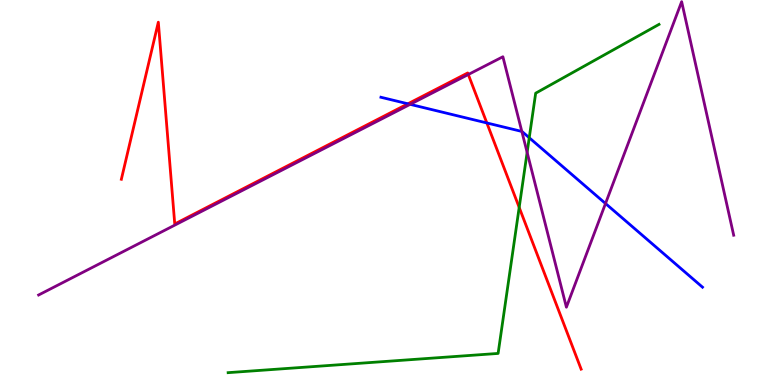[{'lines': ['blue', 'red'], 'intersections': [{'x': 5.26, 'y': 7.3}, {'x': 6.28, 'y': 6.81}]}, {'lines': ['green', 'red'], 'intersections': [{'x': 6.7, 'y': 4.61}]}, {'lines': ['purple', 'red'], 'intersections': [{'x': 6.04, 'y': 8.06}]}, {'lines': ['blue', 'green'], 'intersections': [{'x': 6.83, 'y': 6.42}]}, {'lines': ['blue', 'purple'], 'intersections': [{'x': 5.29, 'y': 7.29}, {'x': 6.73, 'y': 6.59}, {'x': 7.81, 'y': 4.71}]}, {'lines': ['green', 'purple'], 'intersections': [{'x': 6.8, 'y': 6.04}]}]